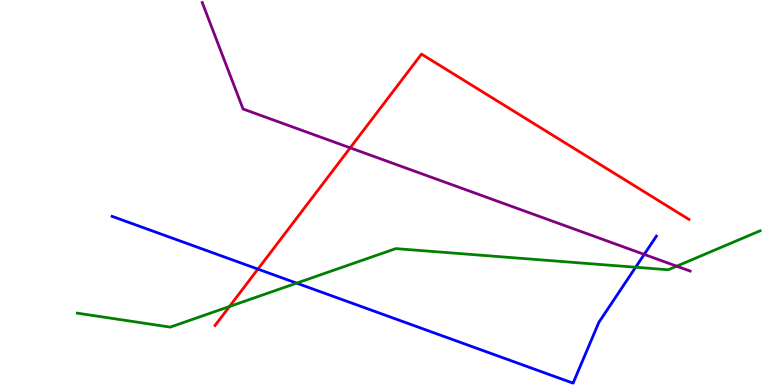[{'lines': ['blue', 'red'], 'intersections': [{'x': 3.33, 'y': 3.01}]}, {'lines': ['green', 'red'], 'intersections': [{'x': 2.96, 'y': 2.04}]}, {'lines': ['purple', 'red'], 'intersections': [{'x': 4.52, 'y': 6.16}]}, {'lines': ['blue', 'green'], 'intersections': [{'x': 3.83, 'y': 2.65}, {'x': 8.2, 'y': 3.06}]}, {'lines': ['blue', 'purple'], 'intersections': [{'x': 8.31, 'y': 3.39}]}, {'lines': ['green', 'purple'], 'intersections': [{'x': 8.73, 'y': 3.09}]}]